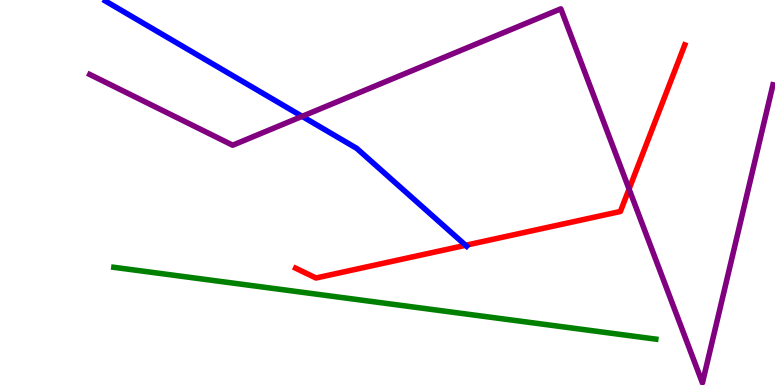[{'lines': ['blue', 'red'], 'intersections': [{'x': 6.01, 'y': 3.63}]}, {'lines': ['green', 'red'], 'intersections': []}, {'lines': ['purple', 'red'], 'intersections': [{'x': 8.12, 'y': 5.09}]}, {'lines': ['blue', 'green'], 'intersections': []}, {'lines': ['blue', 'purple'], 'intersections': [{'x': 3.9, 'y': 6.98}]}, {'lines': ['green', 'purple'], 'intersections': []}]